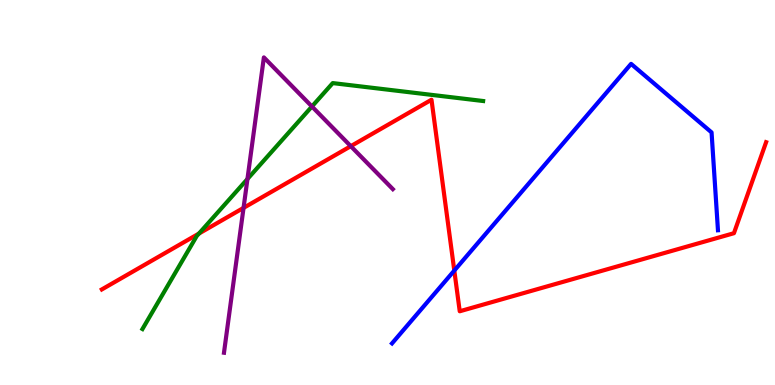[{'lines': ['blue', 'red'], 'intersections': [{'x': 5.86, 'y': 2.97}]}, {'lines': ['green', 'red'], 'intersections': [{'x': 2.57, 'y': 3.93}]}, {'lines': ['purple', 'red'], 'intersections': [{'x': 3.14, 'y': 4.6}, {'x': 4.53, 'y': 6.2}]}, {'lines': ['blue', 'green'], 'intersections': []}, {'lines': ['blue', 'purple'], 'intersections': []}, {'lines': ['green', 'purple'], 'intersections': [{'x': 3.19, 'y': 5.35}, {'x': 4.02, 'y': 7.23}]}]